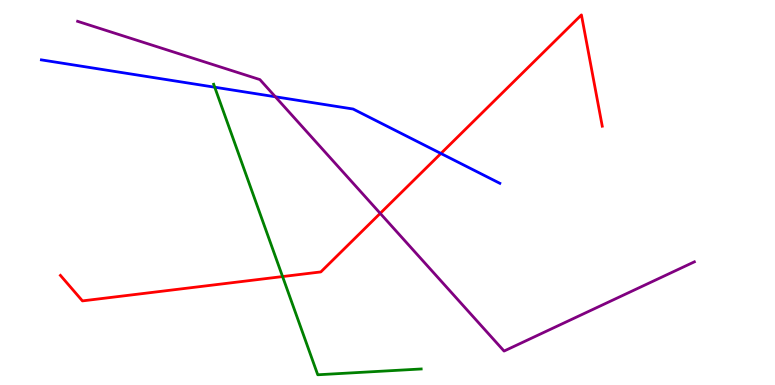[{'lines': ['blue', 'red'], 'intersections': [{'x': 5.69, 'y': 6.01}]}, {'lines': ['green', 'red'], 'intersections': [{'x': 3.65, 'y': 2.82}]}, {'lines': ['purple', 'red'], 'intersections': [{'x': 4.91, 'y': 4.46}]}, {'lines': ['blue', 'green'], 'intersections': [{'x': 2.77, 'y': 7.73}]}, {'lines': ['blue', 'purple'], 'intersections': [{'x': 3.55, 'y': 7.49}]}, {'lines': ['green', 'purple'], 'intersections': []}]